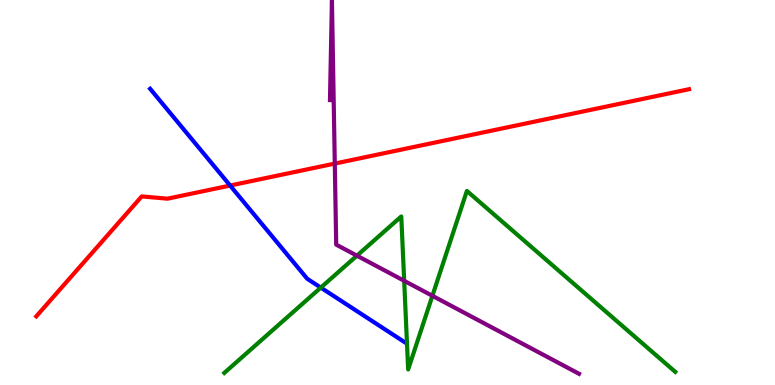[{'lines': ['blue', 'red'], 'intersections': [{'x': 2.97, 'y': 5.18}]}, {'lines': ['green', 'red'], 'intersections': []}, {'lines': ['purple', 'red'], 'intersections': [{'x': 4.32, 'y': 5.75}]}, {'lines': ['blue', 'green'], 'intersections': [{'x': 4.14, 'y': 2.53}]}, {'lines': ['blue', 'purple'], 'intersections': []}, {'lines': ['green', 'purple'], 'intersections': [{'x': 4.61, 'y': 3.36}, {'x': 5.22, 'y': 2.71}, {'x': 5.58, 'y': 2.32}]}]